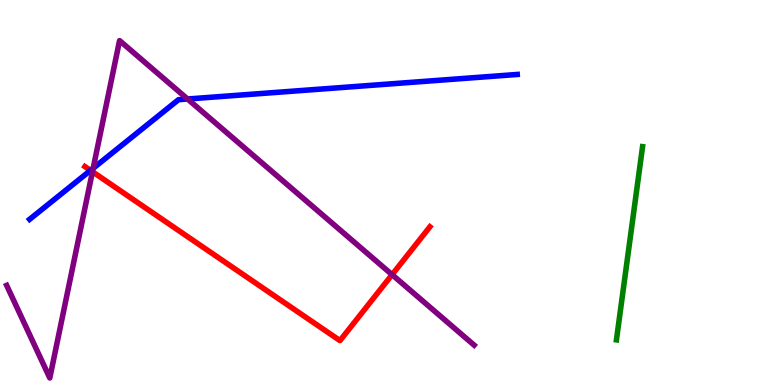[{'lines': ['blue', 'red'], 'intersections': [{'x': 1.17, 'y': 5.57}]}, {'lines': ['green', 'red'], 'intersections': []}, {'lines': ['purple', 'red'], 'intersections': [{'x': 1.19, 'y': 5.54}, {'x': 5.06, 'y': 2.87}]}, {'lines': ['blue', 'green'], 'intersections': []}, {'lines': ['blue', 'purple'], 'intersections': [{'x': 1.2, 'y': 5.63}, {'x': 2.42, 'y': 7.43}]}, {'lines': ['green', 'purple'], 'intersections': []}]